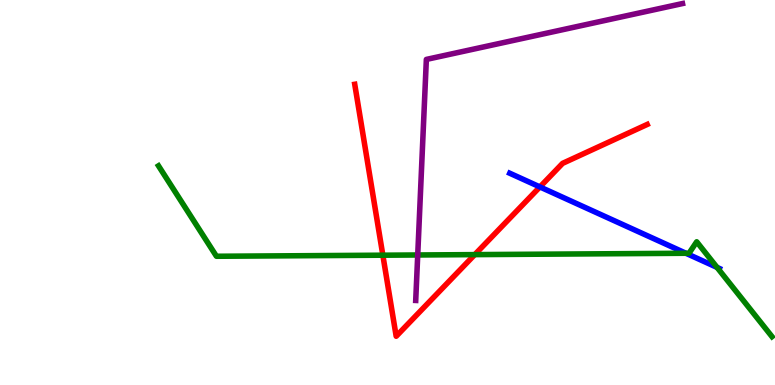[{'lines': ['blue', 'red'], 'intersections': [{'x': 6.97, 'y': 5.14}]}, {'lines': ['green', 'red'], 'intersections': [{'x': 4.94, 'y': 3.37}, {'x': 6.13, 'y': 3.39}]}, {'lines': ['purple', 'red'], 'intersections': []}, {'lines': ['blue', 'green'], 'intersections': [{'x': 8.85, 'y': 3.42}, {'x': 9.25, 'y': 3.06}]}, {'lines': ['blue', 'purple'], 'intersections': []}, {'lines': ['green', 'purple'], 'intersections': [{'x': 5.39, 'y': 3.38}]}]